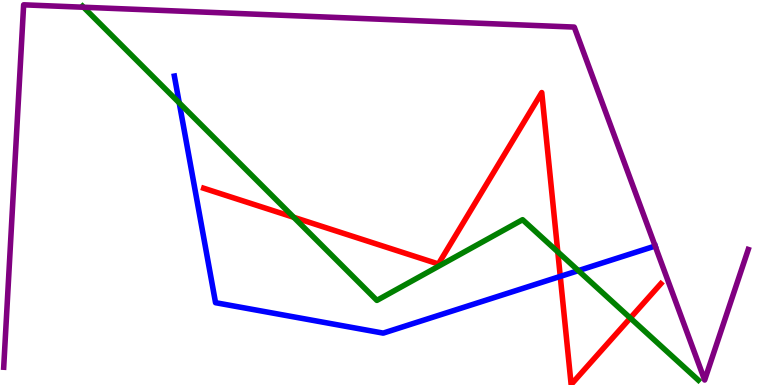[{'lines': ['blue', 'red'], 'intersections': [{'x': 7.23, 'y': 2.82}]}, {'lines': ['green', 'red'], 'intersections': [{'x': 3.79, 'y': 4.36}, {'x': 7.2, 'y': 3.46}, {'x': 8.13, 'y': 1.74}]}, {'lines': ['purple', 'red'], 'intersections': []}, {'lines': ['blue', 'green'], 'intersections': [{'x': 2.31, 'y': 7.33}, {'x': 7.46, 'y': 2.97}]}, {'lines': ['blue', 'purple'], 'intersections': [{'x': 8.45, 'y': 3.61}]}, {'lines': ['green', 'purple'], 'intersections': [{'x': 1.08, 'y': 9.81}]}]